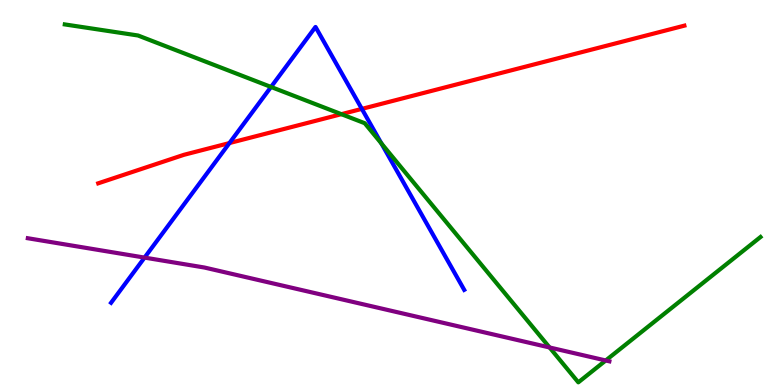[{'lines': ['blue', 'red'], 'intersections': [{'x': 2.96, 'y': 6.28}, {'x': 4.67, 'y': 7.17}]}, {'lines': ['green', 'red'], 'intersections': [{'x': 4.4, 'y': 7.03}]}, {'lines': ['purple', 'red'], 'intersections': []}, {'lines': ['blue', 'green'], 'intersections': [{'x': 3.5, 'y': 7.74}, {'x': 4.92, 'y': 6.27}]}, {'lines': ['blue', 'purple'], 'intersections': [{'x': 1.87, 'y': 3.31}]}, {'lines': ['green', 'purple'], 'intersections': [{'x': 7.09, 'y': 0.975}, {'x': 7.82, 'y': 0.637}]}]